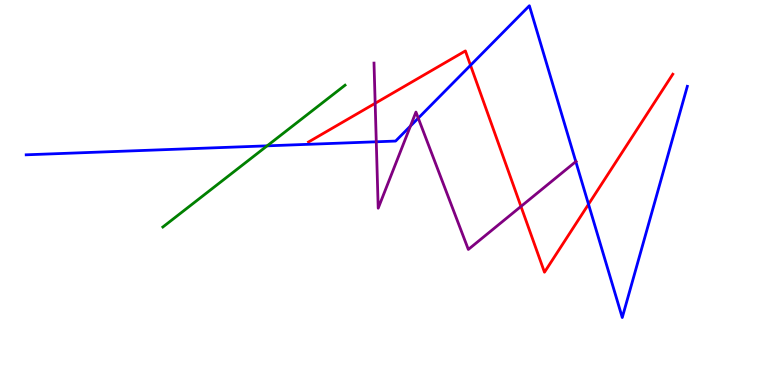[{'lines': ['blue', 'red'], 'intersections': [{'x': 6.07, 'y': 8.3}, {'x': 7.59, 'y': 4.69}]}, {'lines': ['green', 'red'], 'intersections': []}, {'lines': ['purple', 'red'], 'intersections': [{'x': 4.84, 'y': 7.32}, {'x': 6.72, 'y': 4.64}]}, {'lines': ['blue', 'green'], 'intersections': [{'x': 3.45, 'y': 6.21}]}, {'lines': ['blue', 'purple'], 'intersections': [{'x': 4.86, 'y': 6.32}, {'x': 5.3, 'y': 6.73}, {'x': 5.4, 'y': 6.93}, {'x': 7.43, 'y': 5.8}]}, {'lines': ['green', 'purple'], 'intersections': []}]